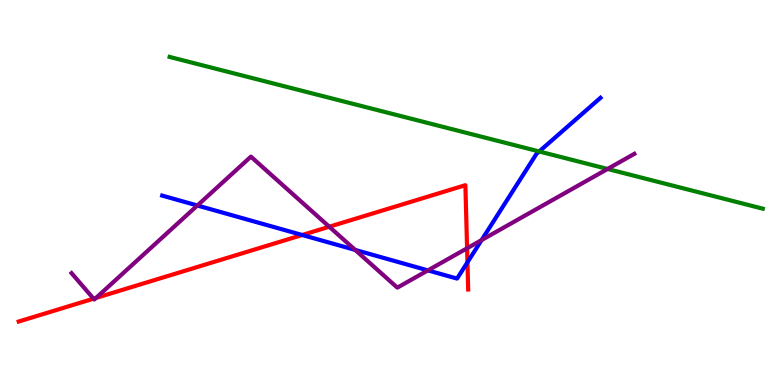[{'lines': ['blue', 'red'], 'intersections': [{'x': 3.9, 'y': 3.9}, {'x': 6.03, 'y': 3.19}]}, {'lines': ['green', 'red'], 'intersections': []}, {'lines': ['purple', 'red'], 'intersections': [{'x': 1.21, 'y': 2.24}, {'x': 1.24, 'y': 2.26}, {'x': 4.25, 'y': 4.11}, {'x': 6.03, 'y': 3.55}]}, {'lines': ['blue', 'green'], 'intersections': [{'x': 6.96, 'y': 6.07}]}, {'lines': ['blue', 'purple'], 'intersections': [{'x': 2.55, 'y': 4.66}, {'x': 4.58, 'y': 3.51}, {'x': 5.52, 'y': 2.98}, {'x': 6.21, 'y': 3.76}]}, {'lines': ['green', 'purple'], 'intersections': [{'x': 7.84, 'y': 5.61}]}]